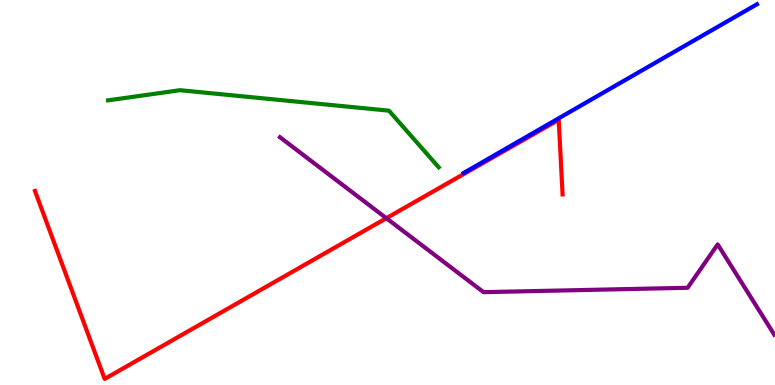[{'lines': ['blue', 'red'], 'intersections': []}, {'lines': ['green', 'red'], 'intersections': []}, {'lines': ['purple', 'red'], 'intersections': [{'x': 4.99, 'y': 4.33}]}, {'lines': ['blue', 'green'], 'intersections': []}, {'lines': ['blue', 'purple'], 'intersections': []}, {'lines': ['green', 'purple'], 'intersections': []}]